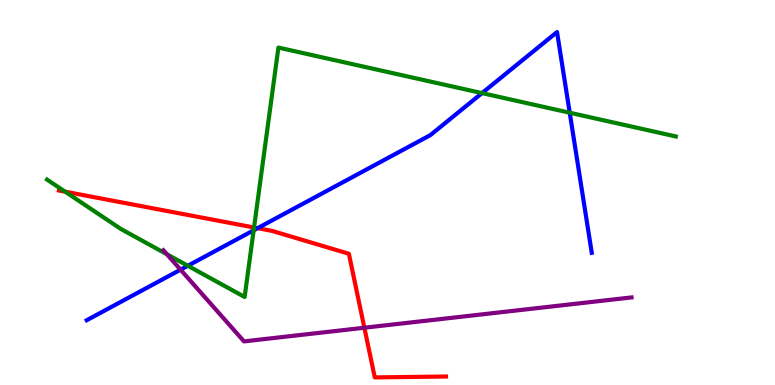[{'lines': ['blue', 'red'], 'intersections': [{'x': 3.32, 'y': 4.07}]}, {'lines': ['green', 'red'], 'intersections': [{'x': 0.84, 'y': 5.02}, {'x': 3.28, 'y': 4.09}]}, {'lines': ['purple', 'red'], 'intersections': [{'x': 4.7, 'y': 1.49}]}, {'lines': ['blue', 'green'], 'intersections': [{'x': 2.42, 'y': 3.1}, {'x': 3.27, 'y': 4.02}, {'x': 6.22, 'y': 7.58}, {'x': 7.35, 'y': 7.07}]}, {'lines': ['blue', 'purple'], 'intersections': [{'x': 2.33, 'y': 3.0}]}, {'lines': ['green', 'purple'], 'intersections': [{'x': 2.15, 'y': 3.4}]}]